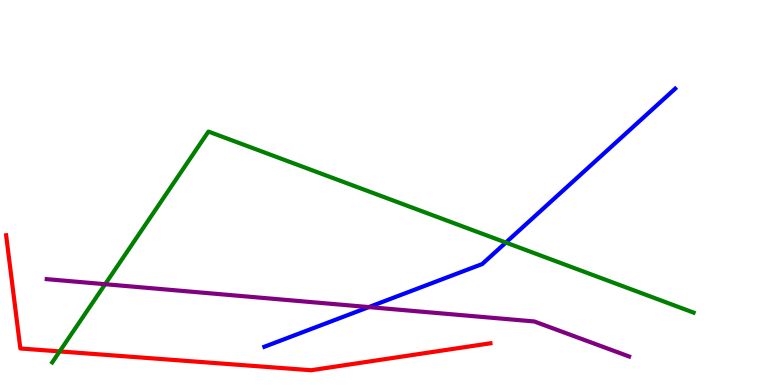[{'lines': ['blue', 'red'], 'intersections': []}, {'lines': ['green', 'red'], 'intersections': [{'x': 0.77, 'y': 0.872}]}, {'lines': ['purple', 'red'], 'intersections': []}, {'lines': ['blue', 'green'], 'intersections': [{'x': 6.53, 'y': 3.7}]}, {'lines': ['blue', 'purple'], 'intersections': [{'x': 4.76, 'y': 2.02}]}, {'lines': ['green', 'purple'], 'intersections': [{'x': 1.36, 'y': 2.62}]}]